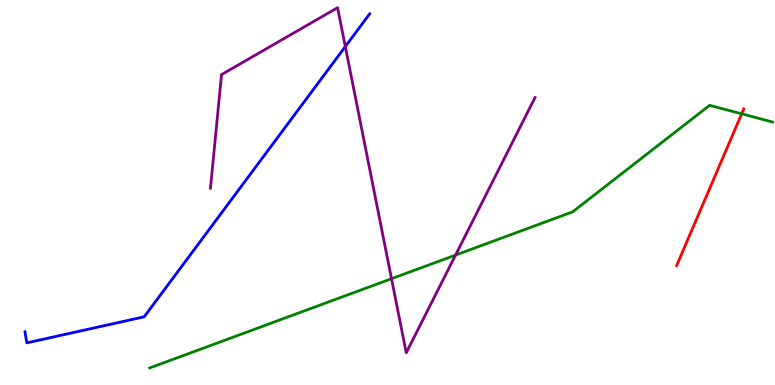[{'lines': ['blue', 'red'], 'intersections': []}, {'lines': ['green', 'red'], 'intersections': [{'x': 9.57, 'y': 7.04}]}, {'lines': ['purple', 'red'], 'intersections': []}, {'lines': ['blue', 'green'], 'intersections': []}, {'lines': ['blue', 'purple'], 'intersections': [{'x': 4.46, 'y': 8.79}]}, {'lines': ['green', 'purple'], 'intersections': [{'x': 5.05, 'y': 2.76}, {'x': 5.88, 'y': 3.37}]}]